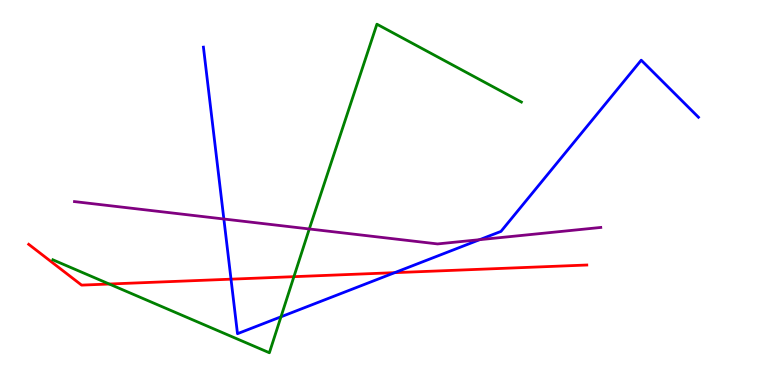[{'lines': ['blue', 'red'], 'intersections': [{'x': 2.98, 'y': 2.75}, {'x': 5.09, 'y': 2.92}]}, {'lines': ['green', 'red'], 'intersections': [{'x': 1.41, 'y': 2.62}, {'x': 3.79, 'y': 2.81}]}, {'lines': ['purple', 'red'], 'intersections': []}, {'lines': ['blue', 'green'], 'intersections': [{'x': 3.63, 'y': 1.77}]}, {'lines': ['blue', 'purple'], 'intersections': [{'x': 2.89, 'y': 4.31}, {'x': 6.19, 'y': 3.77}]}, {'lines': ['green', 'purple'], 'intersections': [{'x': 3.99, 'y': 4.05}]}]